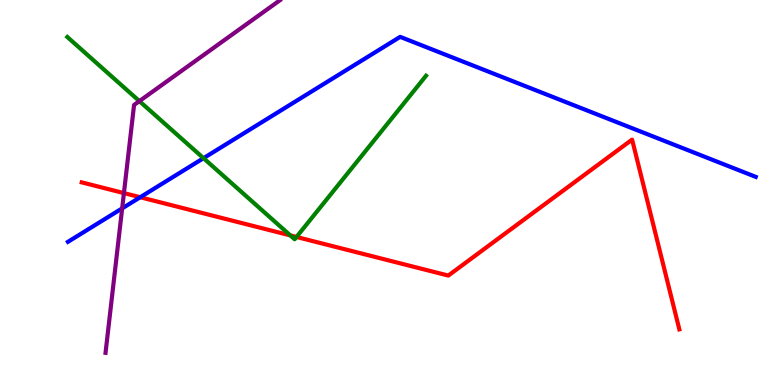[{'lines': ['blue', 'red'], 'intersections': [{'x': 1.81, 'y': 4.88}]}, {'lines': ['green', 'red'], 'intersections': [{'x': 3.75, 'y': 3.89}, {'x': 3.83, 'y': 3.84}]}, {'lines': ['purple', 'red'], 'intersections': [{'x': 1.6, 'y': 4.98}]}, {'lines': ['blue', 'green'], 'intersections': [{'x': 2.63, 'y': 5.89}]}, {'lines': ['blue', 'purple'], 'intersections': [{'x': 1.58, 'y': 4.59}]}, {'lines': ['green', 'purple'], 'intersections': [{'x': 1.8, 'y': 7.37}]}]